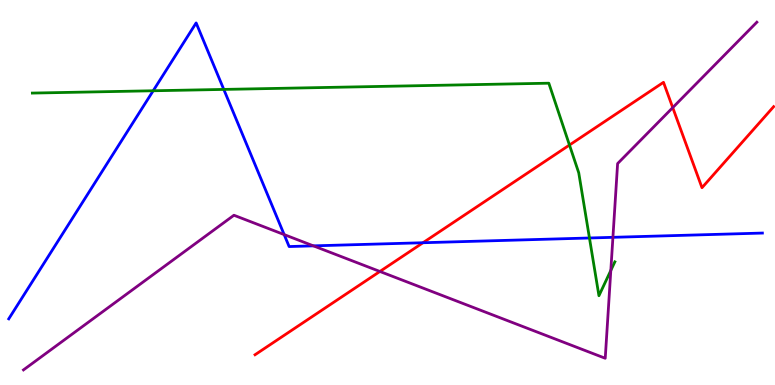[{'lines': ['blue', 'red'], 'intersections': [{'x': 5.46, 'y': 3.7}]}, {'lines': ['green', 'red'], 'intersections': [{'x': 7.35, 'y': 6.23}]}, {'lines': ['purple', 'red'], 'intersections': [{'x': 4.9, 'y': 2.95}, {'x': 8.68, 'y': 7.2}]}, {'lines': ['blue', 'green'], 'intersections': [{'x': 1.98, 'y': 7.64}, {'x': 2.89, 'y': 7.68}, {'x': 7.61, 'y': 3.82}]}, {'lines': ['blue', 'purple'], 'intersections': [{'x': 3.67, 'y': 3.91}, {'x': 4.04, 'y': 3.61}, {'x': 7.91, 'y': 3.84}]}, {'lines': ['green', 'purple'], 'intersections': [{'x': 7.88, 'y': 2.98}]}]